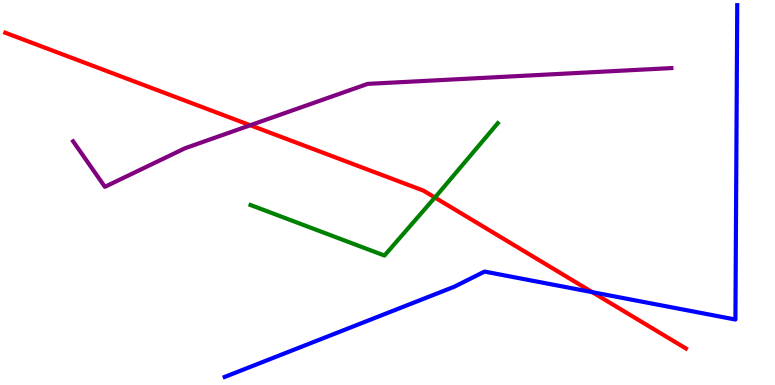[{'lines': ['blue', 'red'], 'intersections': [{'x': 7.64, 'y': 2.41}]}, {'lines': ['green', 'red'], 'intersections': [{'x': 5.61, 'y': 4.87}]}, {'lines': ['purple', 'red'], 'intersections': [{'x': 3.23, 'y': 6.75}]}, {'lines': ['blue', 'green'], 'intersections': []}, {'lines': ['blue', 'purple'], 'intersections': []}, {'lines': ['green', 'purple'], 'intersections': []}]